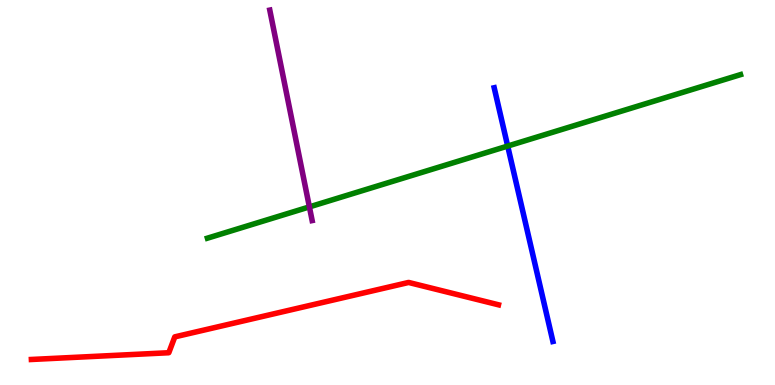[{'lines': ['blue', 'red'], 'intersections': []}, {'lines': ['green', 'red'], 'intersections': []}, {'lines': ['purple', 'red'], 'intersections': []}, {'lines': ['blue', 'green'], 'intersections': [{'x': 6.55, 'y': 6.21}]}, {'lines': ['blue', 'purple'], 'intersections': []}, {'lines': ['green', 'purple'], 'intersections': [{'x': 3.99, 'y': 4.63}]}]